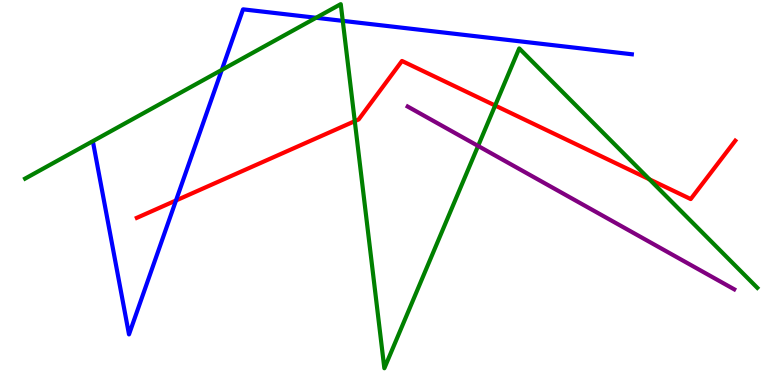[{'lines': ['blue', 'red'], 'intersections': [{'x': 2.27, 'y': 4.79}]}, {'lines': ['green', 'red'], 'intersections': [{'x': 4.58, 'y': 6.85}, {'x': 6.39, 'y': 7.26}, {'x': 8.38, 'y': 5.34}]}, {'lines': ['purple', 'red'], 'intersections': []}, {'lines': ['blue', 'green'], 'intersections': [{'x': 2.86, 'y': 8.18}, {'x': 4.08, 'y': 9.54}, {'x': 4.42, 'y': 9.46}]}, {'lines': ['blue', 'purple'], 'intersections': []}, {'lines': ['green', 'purple'], 'intersections': [{'x': 6.17, 'y': 6.21}]}]